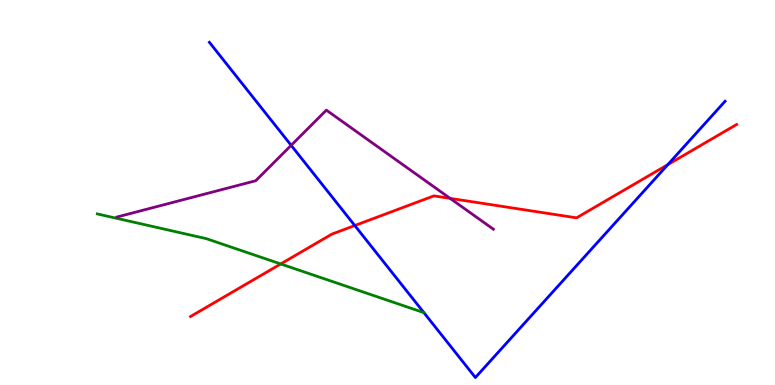[{'lines': ['blue', 'red'], 'intersections': [{'x': 4.58, 'y': 4.14}, {'x': 8.62, 'y': 5.72}]}, {'lines': ['green', 'red'], 'intersections': [{'x': 3.62, 'y': 3.14}]}, {'lines': ['purple', 'red'], 'intersections': [{'x': 5.81, 'y': 4.85}]}, {'lines': ['blue', 'green'], 'intersections': []}, {'lines': ['blue', 'purple'], 'intersections': [{'x': 3.76, 'y': 6.23}]}, {'lines': ['green', 'purple'], 'intersections': []}]